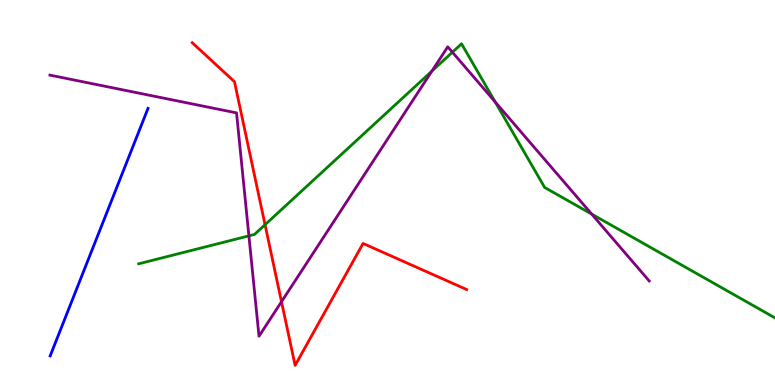[{'lines': ['blue', 'red'], 'intersections': []}, {'lines': ['green', 'red'], 'intersections': [{'x': 3.42, 'y': 4.16}]}, {'lines': ['purple', 'red'], 'intersections': [{'x': 3.63, 'y': 2.16}]}, {'lines': ['blue', 'green'], 'intersections': []}, {'lines': ['blue', 'purple'], 'intersections': []}, {'lines': ['green', 'purple'], 'intersections': [{'x': 3.21, 'y': 3.87}, {'x': 5.57, 'y': 8.15}, {'x': 5.84, 'y': 8.64}, {'x': 6.39, 'y': 7.35}, {'x': 7.63, 'y': 4.44}]}]